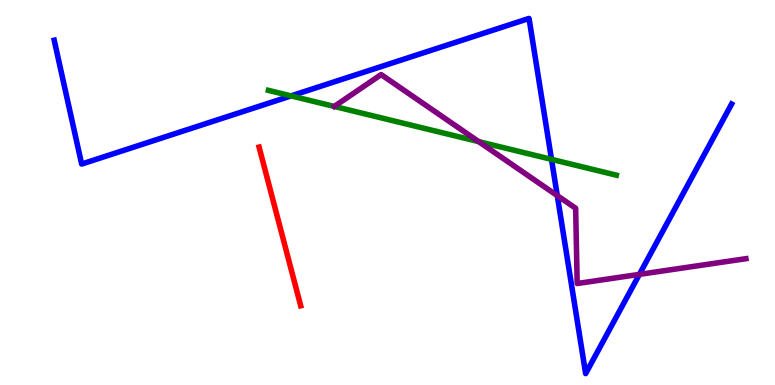[{'lines': ['blue', 'red'], 'intersections': []}, {'lines': ['green', 'red'], 'intersections': []}, {'lines': ['purple', 'red'], 'intersections': []}, {'lines': ['blue', 'green'], 'intersections': [{'x': 3.76, 'y': 7.51}, {'x': 7.12, 'y': 5.86}]}, {'lines': ['blue', 'purple'], 'intersections': [{'x': 7.19, 'y': 4.92}, {'x': 8.25, 'y': 2.87}]}, {'lines': ['green', 'purple'], 'intersections': [{'x': 6.18, 'y': 6.32}]}]